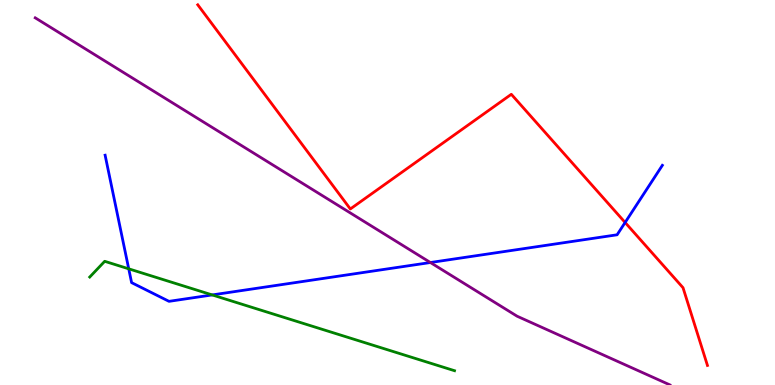[{'lines': ['blue', 'red'], 'intersections': [{'x': 8.07, 'y': 4.22}]}, {'lines': ['green', 'red'], 'intersections': []}, {'lines': ['purple', 'red'], 'intersections': []}, {'lines': ['blue', 'green'], 'intersections': [{'x': 1.66, 'y': 3.02}, {'x': 2.74, 'y': 2.34}]}, {'lines': ['blue', 'purple'], 'intersections': [{'x': 5.55, 'y': 3.18}]}, {'lines': ['green', 'purple'], 'intersections': []}]